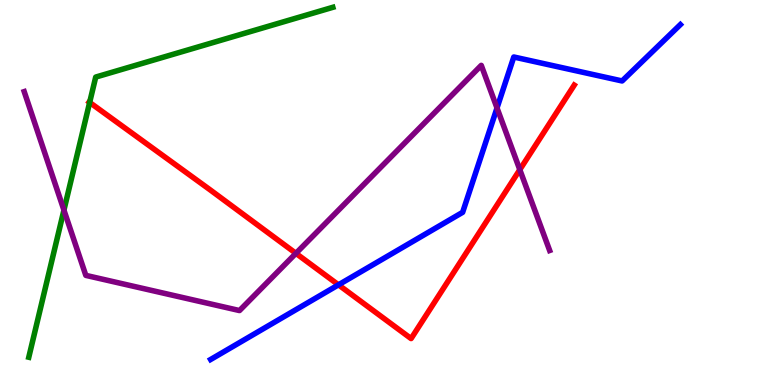[{'lines': ['blue', 'red'], 'intersections': [{'x': 4.37, 'y': 2.6}]}, {'lines': ['green', 'red'], 'intersections': [{'x': 1.16, 'y': 7.34}]}, {'lines': ['purple', 'red'], 'intersections': [{'x': 3.82, 'y': 3.42}, {'x': 6.71, 'y': 5.59}]}, {'lines': ['blue', 'green'], 'intersections': []}, {'lines': ['blue', 'purple'], 'intersections': [{'x': 6.41, 'y': 7.2}]}, {'lines': ['green', 'purple'], 'intersections': [{'x': 0.825, 'y': 4.54}]}]